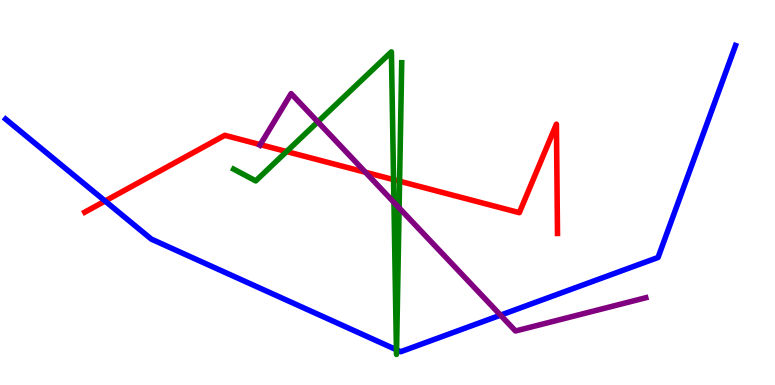[{'lines': ['blue', 'red'], 'intersections': [{'x': 1.36, 'y': 4.78}]}, {'lines': ['green', 'red'], 'intersections': [{'x': 3.7, 'y': 6.06}, {'x': 5.08, 'y': 5.33}, {'x': 5.16, 'y': 5.29}]}, {'lines': ['purple', 'red'], 'intersections': [{'x': 3.36, 'y': 6.24}, {'x': 4.72, 'y': 5.53}]}, {'lines': ['blue', 'green'], 'intersections': [{'x': 5.12, 'y': 0.916}, {'x': 5.12, 'y': 0.914}]}, {'lines': ['blue', 'purple'], 'intersections': [{'x': 6.46, 'y': 1.81}]}, {'lines': ['green', 'purple'], 'intersections': [{'x': 4.1, 'y': 6.83}, {'x': 5.08, 'y': 4.74}, {'x': 5.15, 'y': 4.6}]}]